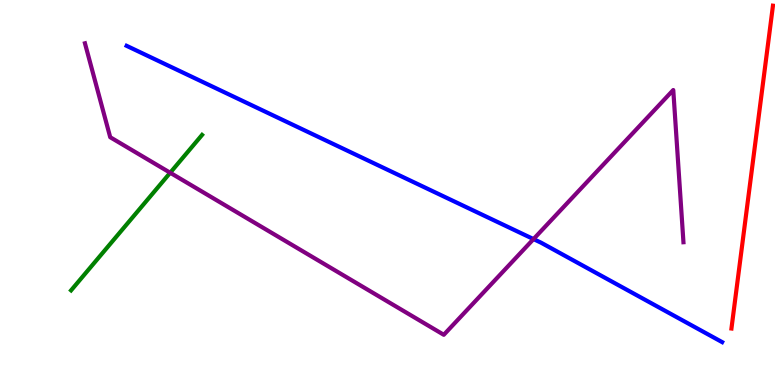[{'lines': ['blue', 'red'], 'intersections': []}, {'lines': ['green', 'red'], 'intersections': []}, {'lines': ['purple', 'red'], 'intersections': []}, {'lines': ['blue', 'green'], 'intersections': []}, {'lines': ['blue', 'purple'], 'intersections': [{'x': 6.88, 'y': 3.79}]}, {'lines': ['green', 'purple'], 'intersections': [{'x': 2.2, 'y': 5.51}]}]